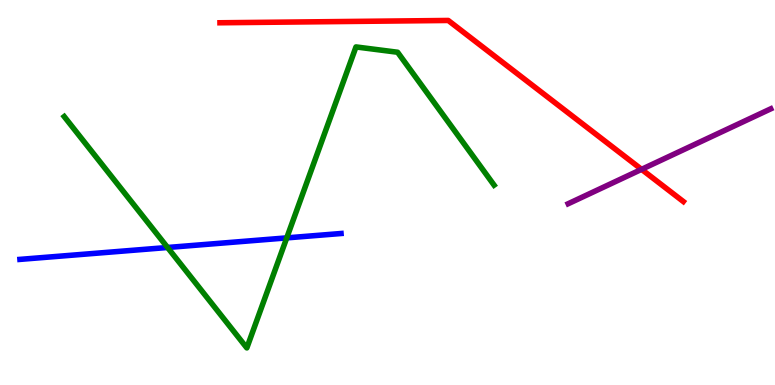[{'lines': ['blue', 'red'], 'intersections': []}, {'lines': ['green', 'red'], 'intersections': []}, {'lines': ['purple', 'red'], 'intersections': [{'x': 8.28, 'y': 5.6}]}, {'lines': ['blue', 'green'], 'intersections': [{'x': 2.16, 'y': 3.57}, {'x': 3.7, 'y': 3.82}]}, {'lines': ['blue', 'purple'], 'intersections': []}, {'lines': ['green', 'purple'], 'intersections': []}]